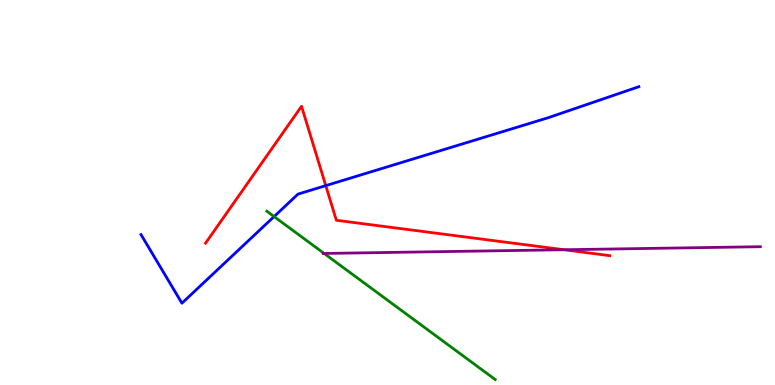[{'lines': ['blue', 'red'], 'intersections': [{'x': 4.2, 'y': 5.18}]}, {'lines': ['green', 'red'], 'intersections': []}, {'lines': ['purple', 'red'], 'intersections': [{'x': 7.28, 'y': 3.51}]}, {'lines': ['blue', 'green'], 'intersections': [{'x': 3.54, 'y': 4.37}]}, {'lines': ['blue', 'purple'], 'intersections': []}, {'lines': ['green', 'purple'], 'intersections': [{'x': 4.18, 'y': 3.42}]}]